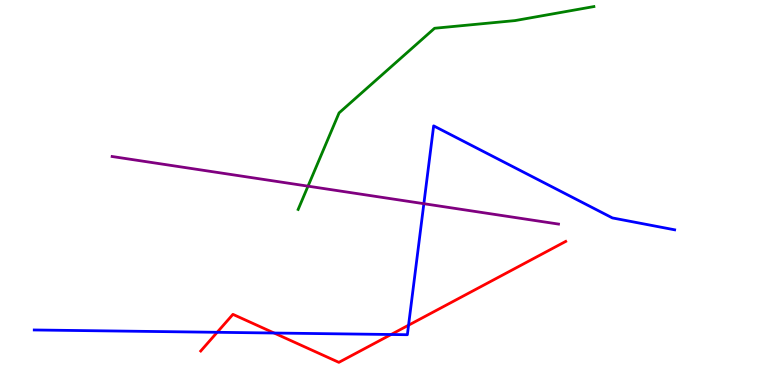[{'lines': ['blue', 'red'], 'intersections': [{'x': 2.8, 'y': 1.37}, {'x': 3.54, 'y': 1.35}, {'x': 5.05, 'y': 1.31}, {'x': 5.27, 'y': 1.55}]}, {'lines': ['green', 'red'], 'intersections': []}, {'lines': ['purple', 'red'], 'intersections': []}, {'lines': ['blue', 'green'], 'intersections': []}, {'lines': ['blue', 'purple'], 'intersections': [{'x': 5.47, 'y': 4.71}]}, {'lines': ['green', 'purple'], 'intersections': [{'x': 3.97, 'y': 5.16}]}]